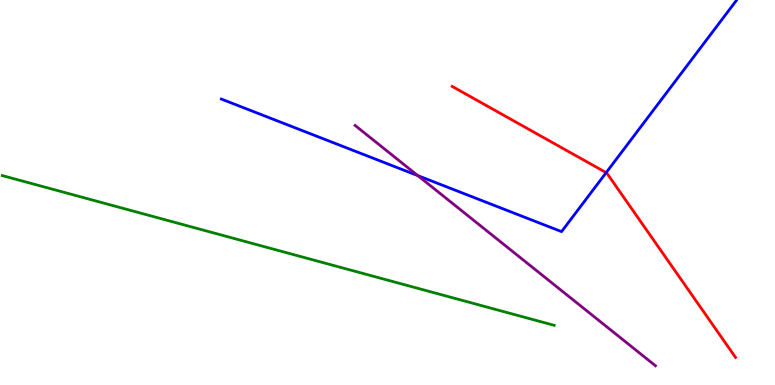[{'lines': ['blue', 'red'], 'intersections': [{'x': 7.82, 'y': 5.52}]}, {'lines': ['green', 'red'], 'intersections': []}, {'lines': ['purple', 'red'], 'intersections': []}, {'lines': ['blue', 'green'], 'intersections': []}, {'lines': ['blue', 'purple'], 'intersections': [{'x': 5.39, 'y': 5.44}]}, {'lines': ['green', 'purple'], 'intersections': []}]